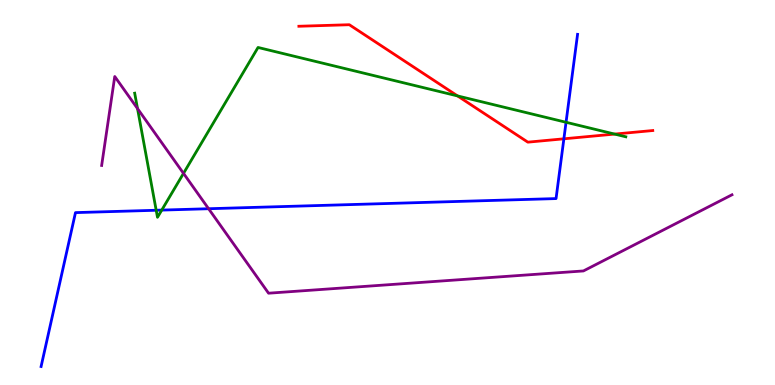[{'lines': ['blue', 'red'], 'intersections': [{'x': 7.28, 'y': 6.39}]}, {'lines': ['green', 'red'], 'intersections': [{'x': 5.9, 'y': 7.51}, {'x': 7.93, 'y': 6.52}]}, {'lines': ['purple', 'red'], 'intersections': []}, {'lines': ['blue', 'green'], 'intersections': [{'x': 2.02, 'y': 4.54}, {'x': 2.09, 'y': 4.54}, {'x': 7.3, 'y': 6.82}]}, {'lines': ['blue', 'purple'], 'intersections': [{'x': 2.69, 'y': 4.58}]}, {'lines': ['green', 'purple'], 'intersections': [{'x': 1.77, 'y': 7.18}, {'x': 2.37, 'y': 5.5}]}]